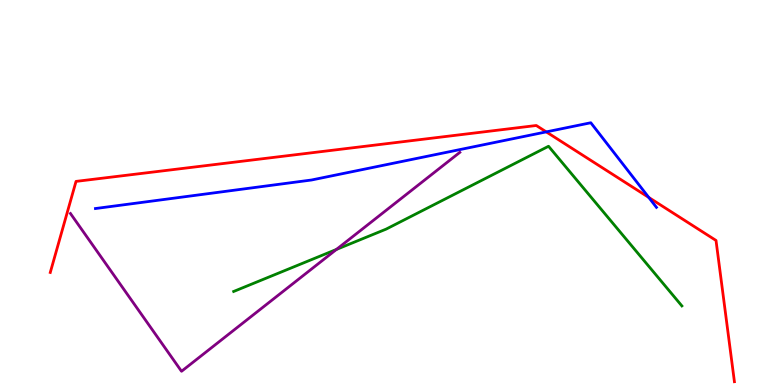[{'lines': ['blue', 'red'], 'intersections': [{'x': 7.05, 'y': 6.57}, {'x': 8.37, 'y': 4.87}]}, {'lines': ['green', 'red'], 'intersections': []}, {'lines': ['purple', 'red'], 'intersections': []}, {'lines': ['blue', 'green'], 'intersections': []}, {'lines': ['blue', 'purple'], 'intersections': []}, {'lines': ['green', 'purple'], 'intersections': [{'x': 4.34, 'y': 3.52}]}]